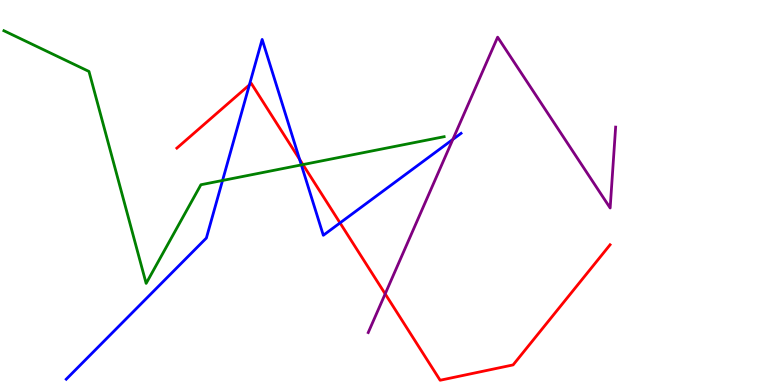[{'lines': ['blue', 'red'], 'intersections': [{'x': 3.22, 'y': 7.79}, {'x': 3.87, 'y': 5.86}, {'x': 4.39, 'y': 4.21}]}, {'lines': ['green', 'red'], 'intersections': [{'x': 3.91, 'y': 5.72}]}, {'lines': ['purple', 'red'], 'intersections': [{'x': 4.97, 'y': 2.37}]}, {'lines': ['blue', 'green'], 'intersections': [{'x': 2.87, 'y': 5.31}, {'x': 3.89, 'y': 5.72}]}, {'lines': ['blue', 'purple'], 'intersections': [{'x': 5.84, 'y': 6.38}]}, {'lines': ['green', 'purple'], 'intersections': []}]